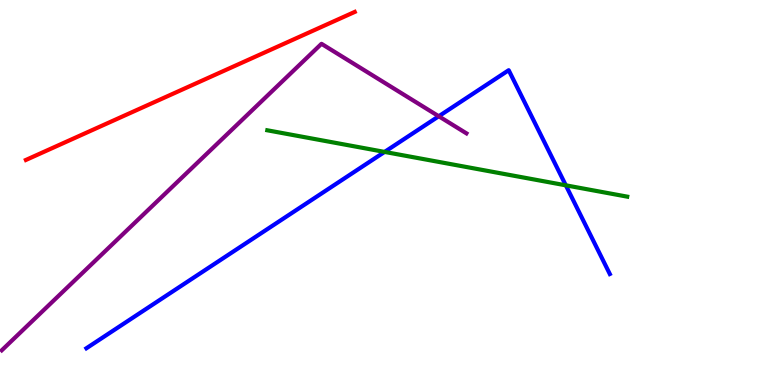[{'lines': ['blue', 'red'], 'intersections': []}, {'lines': ['green', 'red'], 'intersections': []}, {'lines': ['purple', 'red'], 'intersections': []}, {'lines': ['blue', 'green'], 'intersections': [{'x': 4.96, 'y': 6.05}, {'x': 7.3, 'y': 5.19}]}, {'lines': ['blue', 'purple'], 'intersections': [{'x': 5.66, 'y': 6.98}]}, {'lines': ['green', 'purple'], 'intersections': []}]